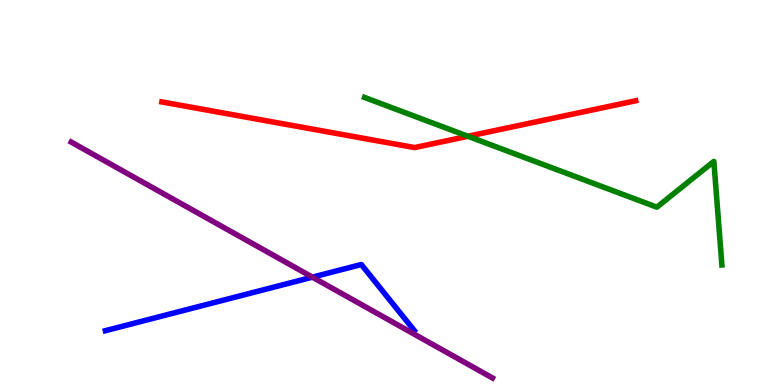[{'lines': ['blue', 'red'], 'intersections': []}, {'lines': ['green', 'red'], 'intersections': [{'x': 6.04, 'y': 6.46}]}, {'lines': ['purple', 'red'], 'intersections': []}, {'lines': ['blue', 'green'], 'intersections': []}, {'lines': ['blue', 'purple'], 'intersections': [{'x': 4.03, 'y': 2.8}]}, {'lines': ['green', 'purple'], 'intersections': []}]